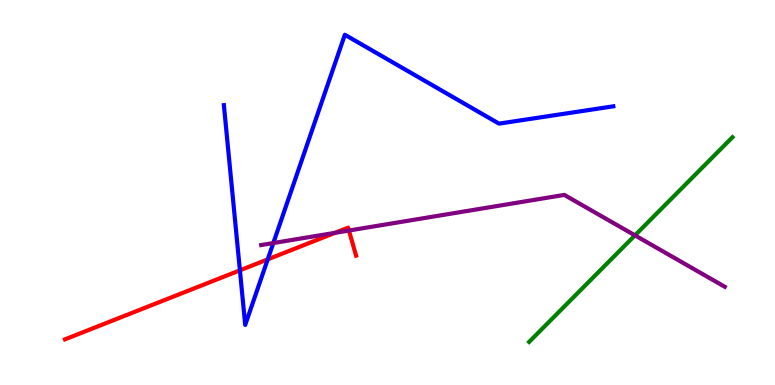[{'lines': ['blue', 'red'], 'intersections': [{'x': 3.1, 'y': 2.98}, {'x': 3.45, 'y': 3.26}]}, {'lines': ['green', 'red'], 'intersections': []}, {'lines': ['purple', 'red'], 'intersections': [{'x': 4.32, 'y': 3.95}, {'x': 4.5, 'y': 4.01}]}, {'lines': ['blue', 'green'], 'intersections': []}, {'lines': ['blue', 'purple'], 'intersections': [{'x': 3.53, 'y': 3.69}]}, {'lines': ['green', 'purple'], 'intersections': [{'x': 8.19, 'y': 3.89}]}]